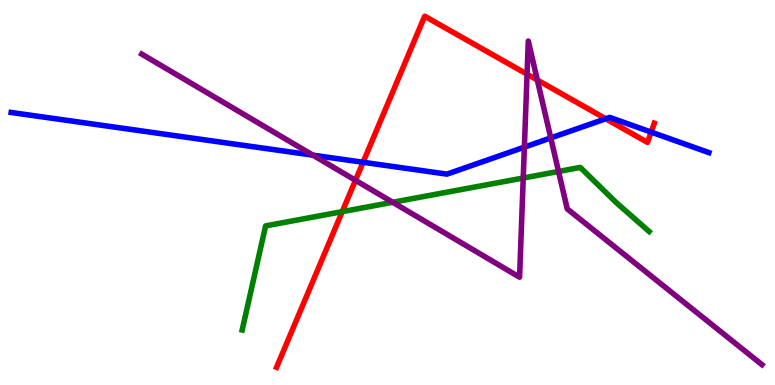[{'lines': ['blue', 'red'], 'intersections': [{'x': 4.68, 'y': 5.79}, {'x': 7.82, 'y': 6.92}, {'x': 8.4, 'y': 6.57}]}, {'lines': ['green', 'red'], 'intersections': [{'x': 4.42, 'y': 4.5}]}, {'lines': ['purple', 'red'], 'intersections': [{'x': 4.59, 'y': 5.32}, {'x': 6.8, 'y': 8.07}, {'x': 6.93, 'y': 7.92}]}, {'lines': ['blue', 'green'], 'intersections': []}, {'lines': ['blue', 'purple'], 'intersections': [{'x': 4.04, 'y': 5.97}, {'x': 6.77, 'y': 6.18}, {'x': 7.11, 'y': 6.42}]}, {'lines': ['green', 'purple'], 'intersections': [{'x': 5.07, 'y': 4.75}, {'x': 6.75, 'y': 5.38}, {'x': 7.21, 'y': 5.55}]}]